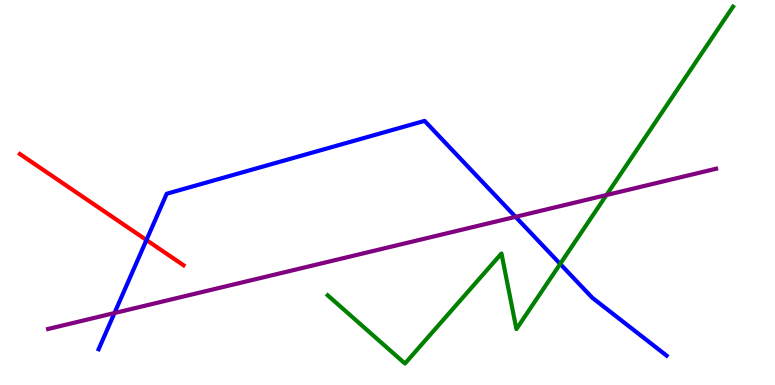[{'lines': ['blue', 'red'], 'intersections': [{'x': 1.89, 'y': 3.77}]}, {'lines': ['green', 'red'], 'intersections': []}, {'lines': ['purple', 'red'], 'intersections': []}, {'lines': ['blue', 'green'], 'intersections': [{'x': 7.23, 'y': 3.15}]}, {'lines': ['blue', 'purple'], 'intersections': [{'x': 1.48, 'y': 1.87}, {'x': 6.65, 'y': 4.37}]}, {'lines': ['green', 'purple'], 'intersections': [{'x': 7.83, 'y': 4.93}]}]